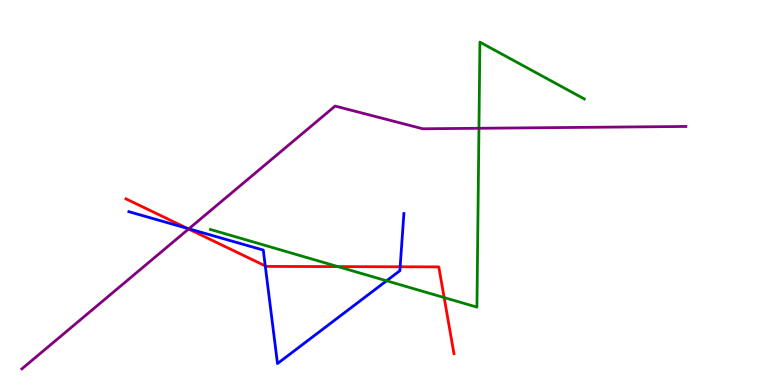[{'lines': ['blue', 'red'], 'intersections': [{'x': 2.42, 'y': 4.07}, {'x': 3.42, 'y': 3.09}, {'x': 5.16, 'y': 3.07}]}, {'lines': ['green', 'red'], 'intersections': [{'x': 4.36, 'y': 3.08}, {'x': 5.73, 'y': 2.27}]}, {'lines': ['purple', 'red'], 'intersections': [{'x': 2.43, 'y': 4.05}]}, {'lines': ['blue', 'green'], 'intersections': [{'x': 4.99, 'y': 2.71}]}, {'lines': ['blue', 'purple'], 'intersections': [{'x': 2.44, 'y': 4.06}]}, {'lines': ['green', 'purple'], 'intersections': [{'x': 6.18, 'y': 6.67}]}]